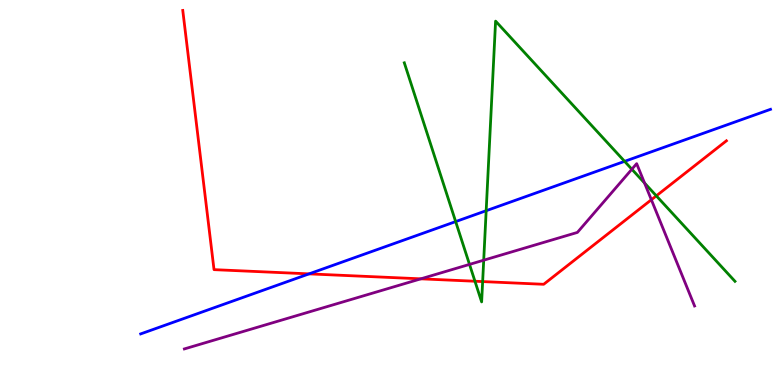[{'lines': ['blue', 'red'], 'intersections': [{'x': 3.99, 'y': 2.89}]}, {'lines': ['green', 'red'], 'intersections': [{'x': 6.13, 'y': 2.7}, {'x': 6.23, 'y': 2.69}, {'x': 8.47, 'y': 4.91}]}, {'lines': ['purple', 'red'], 'intersections': [{'x': 5.43, 'y': 2.76}, {'x': 8.4, 'y': 4.81}]}, {'lines': ['blue', 'green'], 'intersections': [{'x': 5.88, 'y': 4.24}, {'x': 6.27, 'y': 4.53}, {'x': 8.06, 'y': 5.81}]}, {'lines': ['blue', 'purple'], 'intersections': []}, {'lines': ['green', 'purple'], 'intersections': [{'x': 6.06, 'y': 3.13}, {'x': 6.24, 'y': 3.24}, {'x': 8.15, 'y': 5.6}, {'x': 8.32, 'y': 5.25}]}]